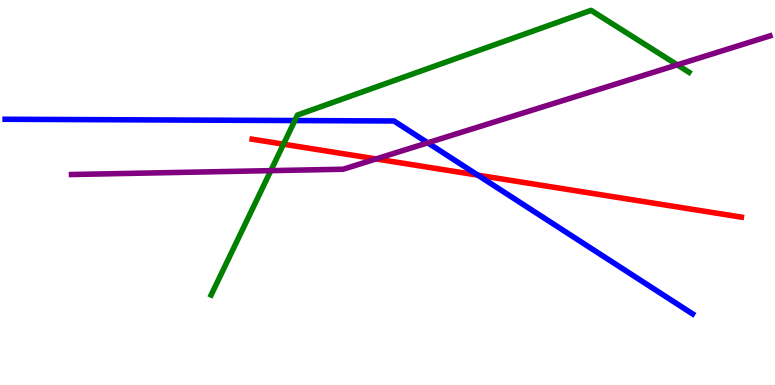[{'lines': ['blue', 'red'], 'intersections': [{'x': 6.17, 'y': 5.45}]}, {'lines': ['green', 'red'], 'intersections': [{'x': 3.66, 'y': 6.25}]}, {'lines': ['purple', 'red'], 'intersections': [{'x': 4.85, 'y': 5.87}]}, {'lines': ['blue', 'green'], 'intersections': [{'x': 3.8, 'y': 6.87}]}, {'lines': ['blue', 'purple'], 'intersections': [{'x': 5.52, 'y': 6.29}]}, {'lines': ['green', 'purple'], 'intersections': [{'x': 3.49, 'y': 5.57}, {'x': 8.74, 'y': 8.32}]}]